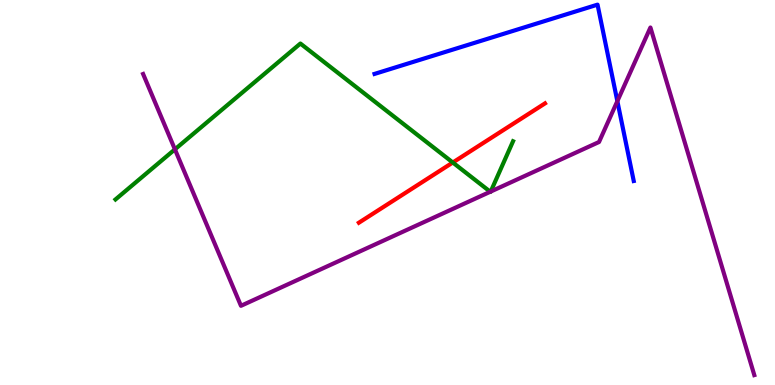[{'lines': ['blue', 'red'], 'intersections': []}, {'lines': ['green', 'red'], 'intersections': [{'x': 5.84, 'y': 5.78}]}, {'lines': ['purple', 'red'], 'intersections': []}, {'lines': ['blue', 'green'], 'intersections': []}, {'lines': ['blue', 'purple'], 'intersections': [{'x': 7.97, 'y': 7.37}]}, {'lines': ['green', 'purple'], 'intersections': [{'x': 2.26, 'y': 6.12}, {'x': 6.33, 'y': 5.02}, {'x': 6.33, 'y': 5.02}]}]